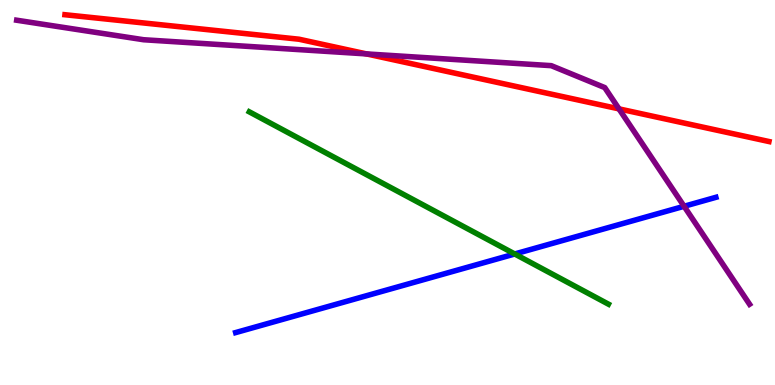[{'lines': ['blue', 'red'], 'intersections': []}, {'lines': ['green', 'red'], 'intersections': []}, {'lines': ['purple', 'red'], 'intersections': [{'x': 4.73, 'y': 8.6}, {'x': 7.99, 'y': 7.17}]}, {'lines': ['blue', 'green'], 'intersections': [{'x': 6.64, 'y': 3.4}]}, {'lines': ['blue', 'purple'], 'intersections': [{'x': 8.83, 'y': 4.64}]}, {'lines': ['green', 'purple'], 'intersections': []}]